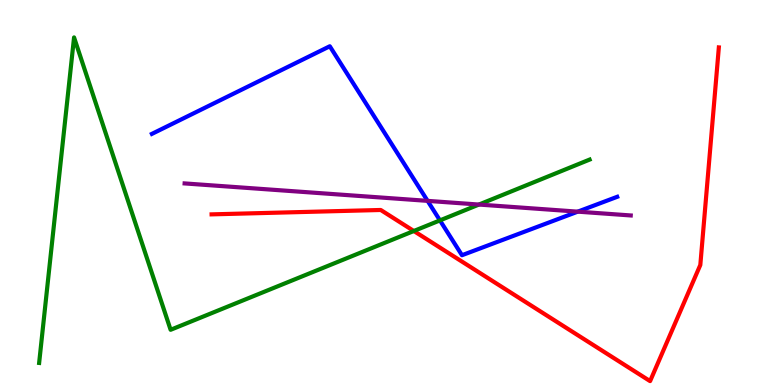[{'lines': ['blue', 'red'], 'intersections': []}, {'lines': ['green', 'red'], 'intersections': [{'x': 5.34, 'y': 4.0}]}, {'lines': ['purple', 'red'], 'intersections': []}, {'lines': ['blue', 'green'], 'intersections': [{'x': 5.68, 'y': 4.28}]}, {'lines': ['blue', 'purple'], 'intersections': [{'x': 5.52, 'y': 4.78}, {'x': 7.45, 'y': 4.5}]}, {'lines': ['green', 'purple'], 'intersections': [{'x': 6.18, 'y': 4.69}]}]